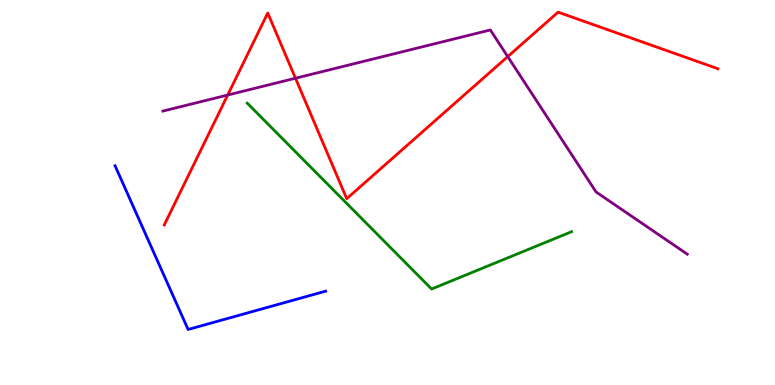[{'lines': ['blue', 'red'], 'intersections': []}, {'lines': ['green', 'red'], 'intersections': []}, {'lines': ['purple', 'red'], 'intersections': [{'x': 2.94, 'y': 7.53}, {'x': 3.81, 'y': 7.97}, {'x': 6.55, 'y': 8.53}]}, {'lines': ['blue', 'green'], 'intersections': []}, {'lines': ['blue', 'purple'], 'intersections': []}, {'lines': ['green', 'purple'], 'intersections': []}]